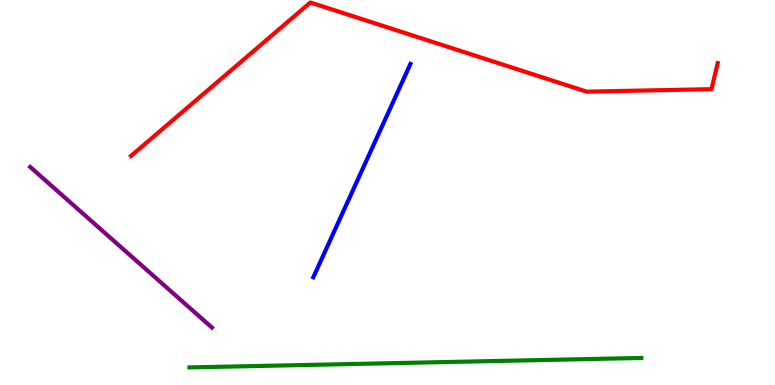[{'lines': ['blue', 'red'], 'intersections': []}, {'lines': ['green', 'red'], 'intersections': []}, {'lines': ['purple', 'red'], 'intersections': []}, {'lines': ['blue', 'green'], 'intersections': []}, {'lines': ['blue', 'purple'], 'intersections': []}, {'lines': ['green', 'purple'], 'intersections': []}]